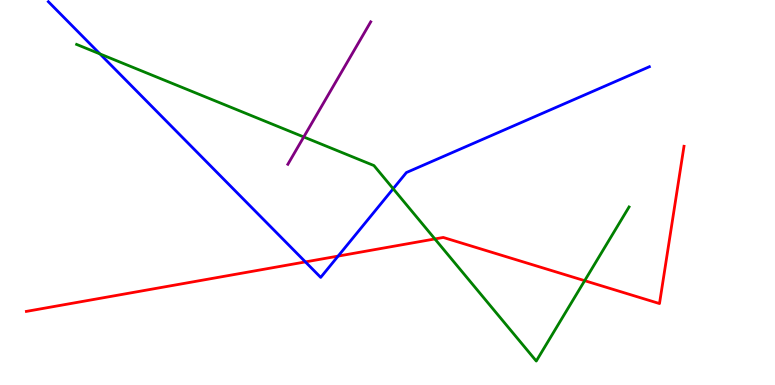[{'lines': ['blue', 'red'], 'intersections': [{'x': 3.94, 'y': 3.2}, {'x': 4.36, 'y': 3.35}]}, {'lines': ['green', 'red'], 'intersections': [{'x': 5.61, 'y': 3.79}, {'x': 7.54, 'y': 2.71}]}, {'lines': ['purple', 'red'], 'intersections': []}, {'lines': ['blue', 'green'], 'intersections': [{'x': 1.29, 'y': 8.6}, {'x': 5.07, 'y': 5.1}]}, {'lines': ['blue', 'purple'], 'intersections': []}, {'lines': ['green', 'purple'], 'intersections': [{'x': 3.92, 'y': 6.44}]}]